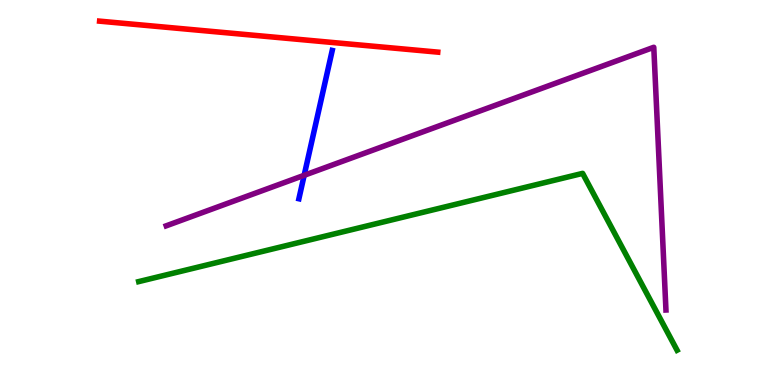[{'lines': ['blue', 'red'], 'intersections': []}, {'lines': ['green', 'red'], 'intersections': []}, {'lines': ['purple', 'red'], 'intersections': []}, {'lines': ['blue', 'green'], 'intersections': []}, {'lines': ['blue', 'purple'], 'intersections': [{'x': 3.92, 'y': 5.45}]}, {'lines': ['green', 'purple'], 'intersections': []}]